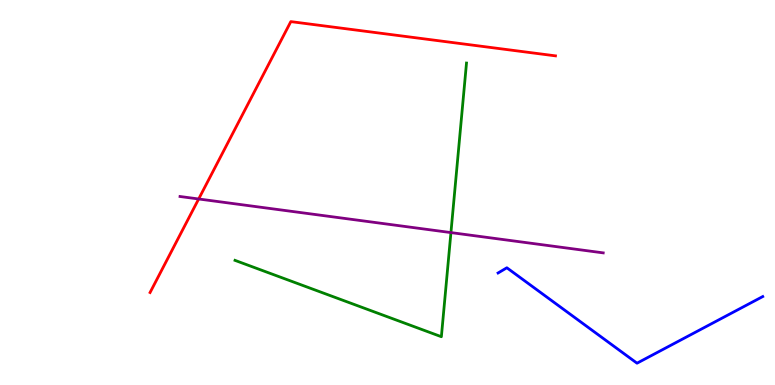[{'lines': ['blue', 'red'], 'intersections': []}, {'lines': ['green', 'red'], 'intersections': []}, {'lines': ['purple', 'red'], 'intersections': [{'x': 2.56, 'y': 4.83}]}, {'lines': ['blue', 'green'], 'intersections': []}, {'lines': ['blue', 'purple'], 'intersections': []}, {'lines': ['green', 'purple'], 'intersections': [{'x': 5.82, 'y': 3.96}]}]